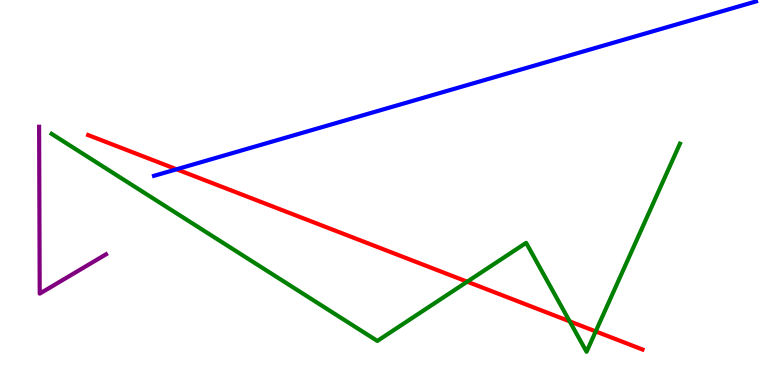[{'lines': ['blue', 'red'], 'intersections': [{'x': 2.28, 'y': 5.6}]}, {'lines': ['green', 'red'], 'intersections': [{'x': 6.03, 'y': 2.68}, {'x': 7.35, 'y': 1.65}, {'x': 7.69, 'y': 1.39}]}, {'lines': ['purple', 'red'], 'intersections': []}, {'lines': ['blue', 'green'], 'intersections': []}, {'lines': ['blue', 'purple'], 'intersections': []}, {'lines': ['green', 'purple'], 'intersections': []}]